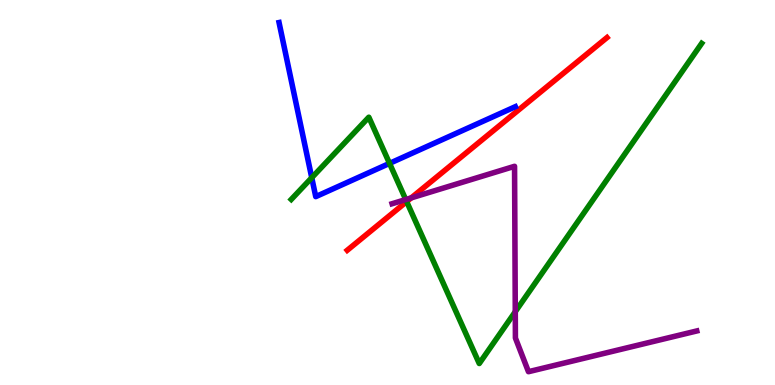[{'lines': ['blue', 'red'], 'intersections': []}, {'lines': ['green', 'red'], 'intersections': [{'x': 5.25, 'y': 4.76}]}, {'lines': ['purple', 'red'], 'intersections': [{'x': 5.31, 'y': 4.86}]}, {'lines': ['blue', 'green'], 'intersections': [{'x': 4.02, 'y': 5.38}, {'x': 5.03, 'y': 5.76}]}, {'lines': ['blue', 'purple'], 'intersections': []}, {'lines': ['green', 'purple'], 'intersections': [{'x': 5.24, 'y': 4.82}, {'x': 6.65, 'y': 1.9}]}]